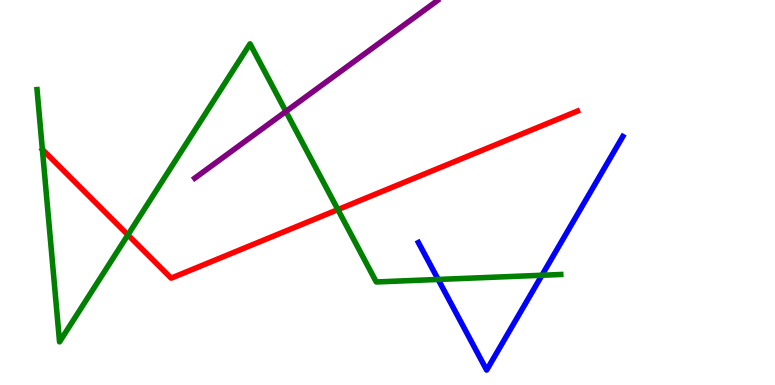[{'lines': ['blue', 'red'], 'intersections': []}, {'lines': ['green', 'red'], 'intersections': [{'x': 1.65, 'y': 3.9}, {'x': 4.36, 'y': 4.56}]}, {'lines': ['purple', 'red'], 'intersections': []}, {'lines': ['blue', 'green'], 'intersections': [{'x': 5.65, 'y': 2.74}, {'x': 6.99, 'y': 2.85}]}, {'lines': ['blue', 'purple'], 'intersections': []}, {'lines': ['green', 'purple'], 'intersections': [{'x': 3.69, 'y': 7.1}]}]